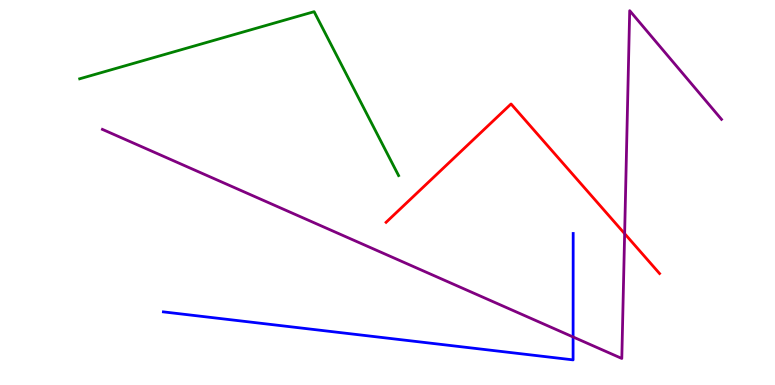[{'lines': ['blue', 'red'], 'intersections': []}, {'lines': ['green', 'red'], 'intersections': []}, {'lines': ['purple', 'red'], 'intersections': [{'x': 8.06, 'y': 3.93}]}, {'lines': ['blue', 'green'], 'intersections': []}, {'lines': ['blue', 'purple'], 'intersections': [{'x': 7.39, 'y': 1.25}]}, {'lines': ['green', 'purple'], 'intersections': []}]